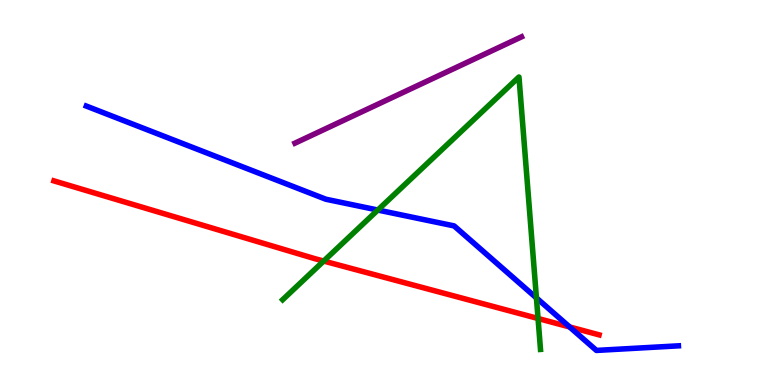[{'lines': ['blue', 'red'], 'intersections': [{'x': 7.35, 'y': 1.51}]}, {'lines': ['green', 'red'], 'intersections': [{'x': 4.18, 'y': 3.22}, {'x': 6.94, 'y': 1.73}]}, {'lines': ['purple', 'red'], 'intersections': []}, {'lines': ['blue', 'green'], 'intersections': [{'x': 4.88, 'y': 4.54}, {'x': 6.92, 'y': 2.26}]}, {'lines': ['blue', 'purple'], 'intersections': []}, {'lines': ['green', 'purple'], 'intersections': []}]